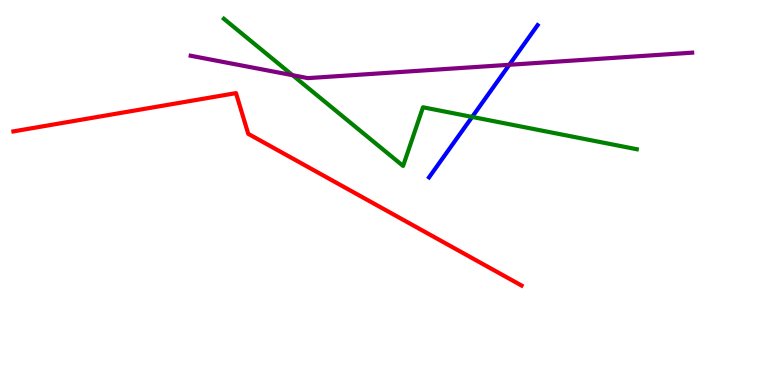[{'lines': ['blue', 'red'], 'intersections': []}, {'lines': ['green', 'red'], 'intersections': []}, {'lines': ['purple', 'red'], 'intersections': []}, {'lines': ['blue', 'green'], 'intersections': [{'x': 6.09, 'y': 6.96}]}, {'lines': ['blue', 'purple'], 'intersections': [{'x': 6.57, 'y': 8.32}]}, {'lines': ['green', 'purple'], 'intersections': [{'x': 3.78, 'y': 8.05}]}]